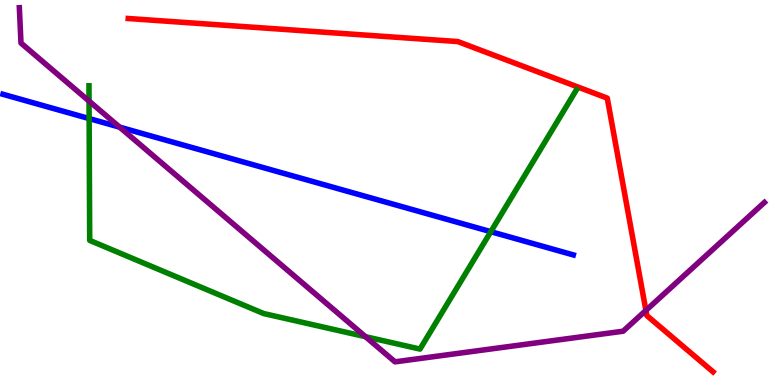[{'lines': ['blue', 'red'], 'intersections': []}, {'lines': ['green', 'red'], 'intersections': []}, {'lines': ['purple', 'red'], 'intersections': [{'x': 8.33, 'y': 1.94}]}, {'lines': ['blue', 'green'], 'intersections': [{'x': 1.15, 'y': 6.92}, {'x': 6.33, 'y': 3.98}]}, {'lines': ['blue', 'purple'], 'intersections': [{'x': 1.54, 'y': 6.7}]}, {'lines': ['green', 'purple'], 'intersections': [{'x': 1.15, 'y': 7.37}, {'x': 4.72, 'y': 1.25}]}]